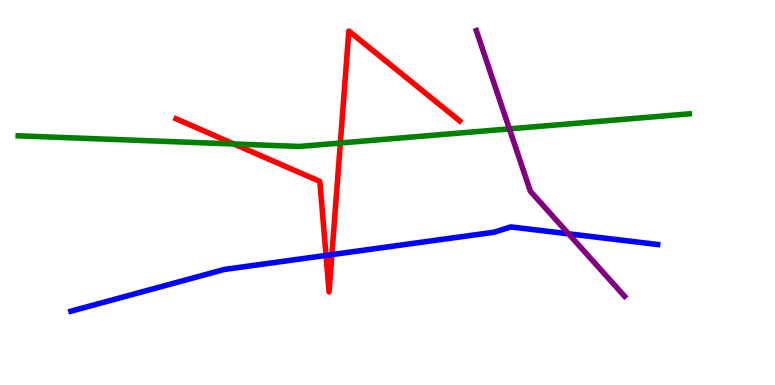[{'lines': ['blue', 'red'], 'intersections': [{'x': 4.21, 'y': 3.37}, {'x': 4.28, 'y': 3.39}]}, {'lines': ['green', 'red'], 'intersections': [{'x': 3.02, 'y': 6.26}, {'x': 4.39, 'y': 6.29}]}, {'lines': ['purple', 'red'], 'intersections': []}, {'lines': ['blue', 'green'], 'intersections': []}, {'lines': ['blue', 'purple'], 'intersections': [{'x': 7.34, 'y': 3.93}]}, {'lines': ['green', 'purple'], 'intersections': [{'x': 6.57, 'y': 6.65}]}]